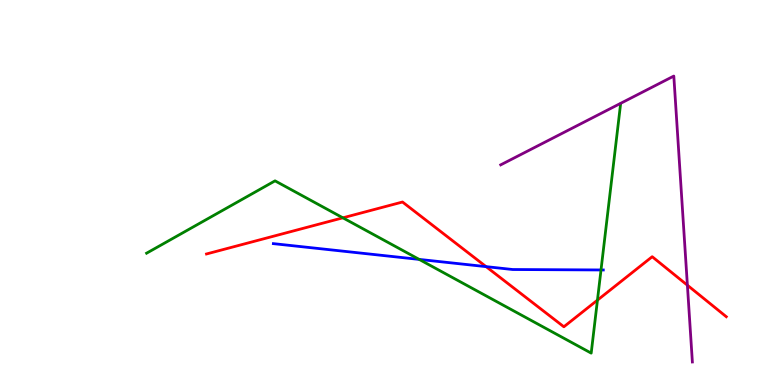[{'lines': ['blue', 'red'], 'intersections': [{'x': 6.27, 'y': 3.07}]}, {'lines': ['green', 'red'], 'intersections': [{'x': 4.42, 'y': 4.34}, {'x': 7.71, 'y': 2.2}]}, {'lines': ['purple', 'red'], 'intersections': [{'x': 8.87, 'y': 2.59}]}, {'lines': ['blue', 'green'], 'intersections': [{'x': 5.41, 'y': 3.26}, {'x': 7.75, 'y': 2.99}]}, {'lines': ['blue', 'purple'], 'intersections': []}, {'lines': ['green', 'purple'], 'intersections': []}]